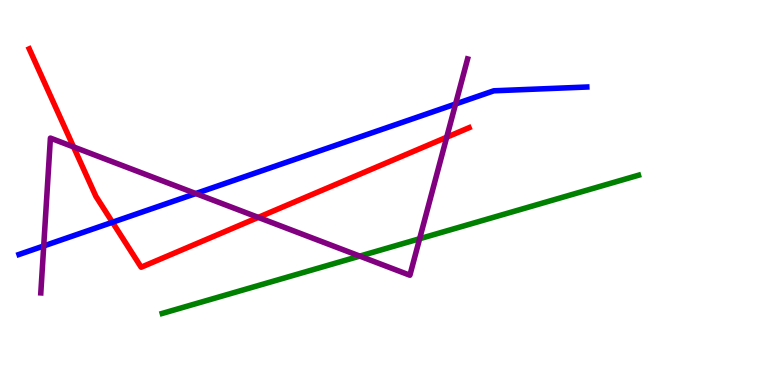[{'lines': ['blue', 'red'], 'intersections': [{'x': 1.45, 'y': 4.23}]}, {'lines': ['green', 'red'], 'intersections': []}, {'lines': ['purple', 'red'], 'intersections': [{'x': 0.949, 'y': 6.18}, {'x': 3.33, 'y': 4.35}, {'x': 5.76, 'y': 6.44}]}, {'lines': ['blue', 'green'], 'intersections': []}, {'lines': ['blue', 'purple'], 'intersections': [{'x': 0.564, 'y': 3.61}, {'x': 2.53, 'y': 4.97}, {'x': 5.88, 'y': 7.3}]}, {'lines': ['green', 'purple'], 'intersections': [{'x': 4.64, 'y': 3.35}, {'x': 5.41, 'y': 3.8}]}]